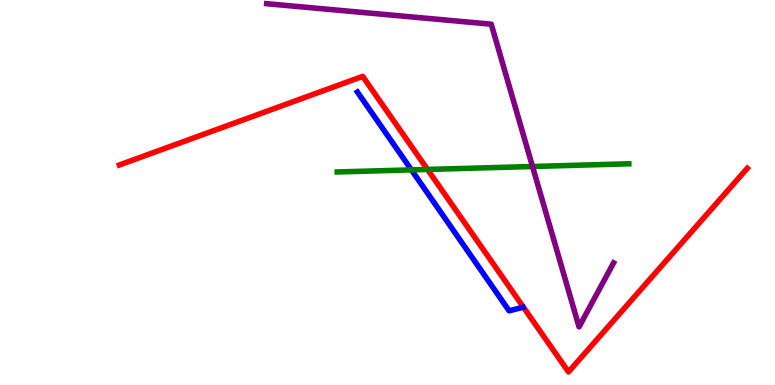[{'lines': ['blue', 'red'], 'intersections': []}, {'lines': ['green', 'red'], 'intersections': [{'x': 5.52, 'y': 5.6}]}, {'lines': ['purple', 'red'], 'intersections': []}, {'lines': ['blue', 'green'], 'intersections': [{'x': 5.31, 'y': 5.59}]}, {'lines': ['blue', 'purple'], 'intersections': []}, {'lines': ['green', 'purple'], 'intersections': [{'x': 6.87, 'y': 5.68}]}]